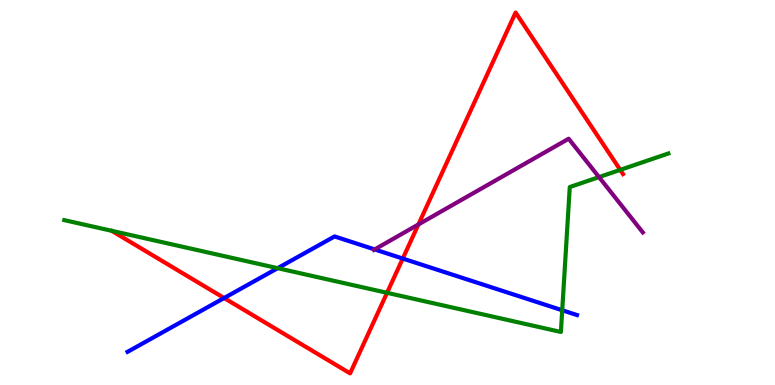[{'lines': ['blue', 'red'], 'intersections': [{'x': 2.89, 'y': 2.26}, {'x': 5.2, 'y': 3.28}]}, {'lines': ['green', 'red'], 'intersections': [{'x': 4.99, 'y': 2.39}, {'x': 8.0, 'y': 5.59}]}, {'lines': ['purple', 'red'], 'intersections': [{'x': 5.4, 'y': 4.17}]}, {'lines': ['blue', 'green'], 'intersections': [{'x': 3.58, 'y': 3.03}, {'x': 7.25, 'y': 1.94}]}, {'lines': ['blue', 'purple'], 'intersections': [{'x': 4.83, 'y': 3.52}]}, {'lines': ['green', 'purple'], 'intersections': [{'x': 7.73, 'y': 5.4}]}]